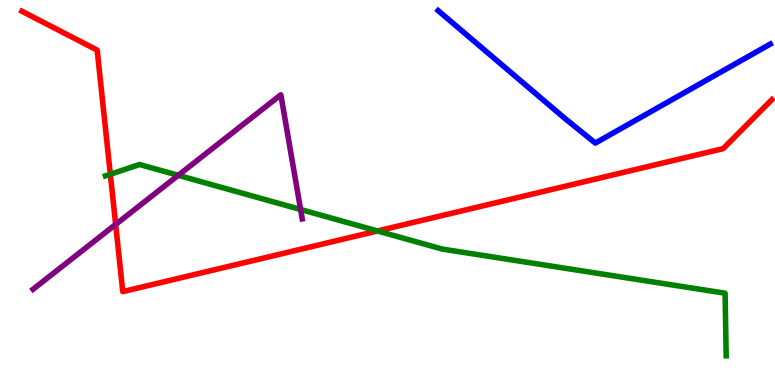[{'lines': ['blue', 'red'], 'intersections': []}, {'lines': ['green', 'red'], 'intersections': [{'x': 1.42, 'y': 5.47}, {'x': 4.87, 'y': 4.0}]}, {'lines': ['purple', 'red'], 'intersections': [{'x': 1.49, 'y': 4.17}]}, {'lines': ['blue', 'green'], 'intersections': []}, {'lines': ['blue', 'purple'], 'intersections': []}, {'lines': ['green', 'purple'], 'intersections': [{'x': 2.3, 'y': 5.45}, {'x': 3.88, 'y': 4.56}]}]